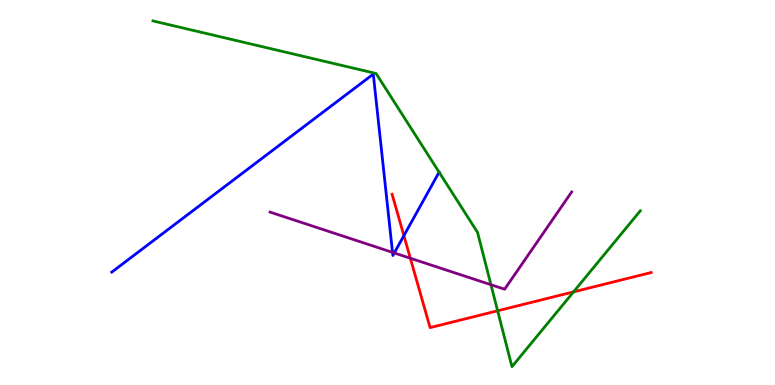[{'lines': ['blue', 'red'], 'intersections': [{'x': 5.21, 'y': 3.88}]}, {'lines': ['green', 'red'], 'intersections': [{'x': 6.42, 'y': 1.93}, {'x': 7.4, 'y': 2.42}]}, {'lines': ['purple', 'red'], 'intersections': [{'x': 5.29, 'y': 3.29}]}, {'lines': ['blue', 'green'], 'intersections': [{'x': 5.67, 'y': 5.53}]}, {'lines': ['blue', 'purple'], 'intersections': [{'x': 5.06, 'y': 3.44}, {'x': 5.09, 'y': 3.43}]}, {'lines': ['green', 'purple'], 'intersections': [{'x': 6.33, 'y': 2.6}]}]